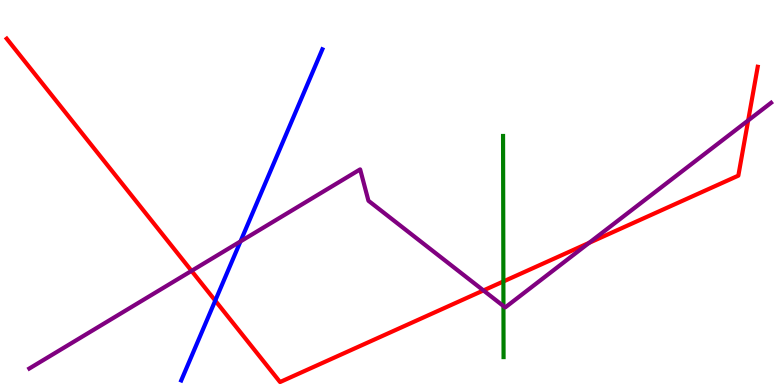[{'lines': ['blue', 'red'], 'intersections': [{'x': 2.78, 'y': 2.19}]}, {'lines': ['green', 'red'], 'intersections': [{'x': 6.5, 'y': 2.69}]}, {'lines': ['purple', 'red'], 'intersections': [{'x': 2.47, 'y': 2.96}, {'x': 6.24, 'y': 2.46}, {'x': 7.6, 'y': 3.69}, {'x': 9.65, 'y': 6.87}]}, {'lines': ['blue', 'green'], 'intersections': []}, {'lines': ['blue', 'purple'], 'intersections': [{'x': 3.1, 'y': 3.73}]}, {'lines': ['green', 'purple'], 'intersections': [{'x': 6.5, 'y': 2.05}]}]